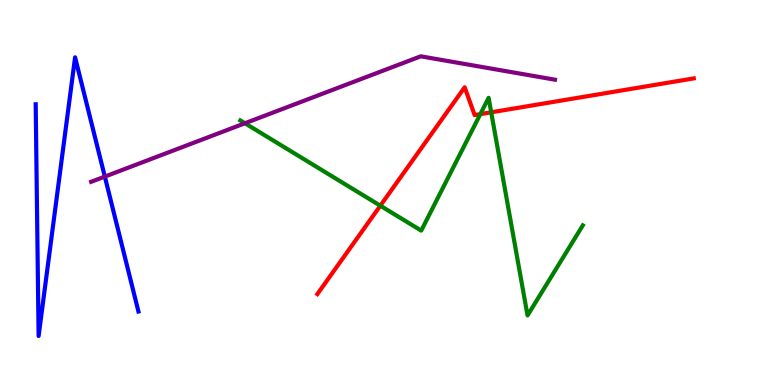[{'lines': ['blue', 'red'], 'intersections': []}, {'lines': ['green', 'red'], 'intersections': [{'x': 4.91, 'y': 4.66}, {'x': 6.2, 'y': 7.04}, {'x': 6.34, 'y': 7.08}]}, {'lines': ['purple', 'red'], 'intersections': []}, {'lines': ['blue', 'green'], 'intersections': []}, {'lines': ['blue', 'purple'], 'intersections': [{'x': 1.35, 'y': 5.41}]}, {'lines': ['green', 'purple'], 'intersections': [{'x': 3.16, 'y': 6.8}]}]